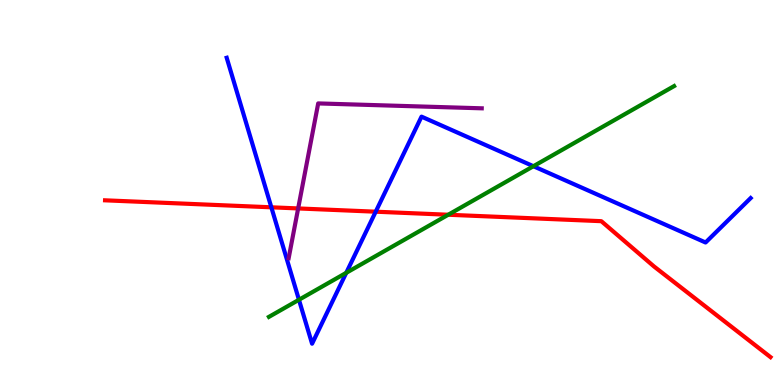[{'lines': ['blue', 'red'], 'intersections': [{'x': 3.5, 'y': 4.62}, {'x': 4.85, 'y': 4.5}]}, {'lines': ['green', 'red'], 'intersections': [{'x': 5.78, 'y': 4.42}]}, {'lines': ['purple', 'red'], 'intersections': [{'x': 3.85, 'y': 4.59}]}, {'lines': ['blue', 'green'], 'intersections': [{'x': 3.86, 'y': 2.21}, {'x': 4.47, 'y': 2.91}, {'x': 6.88, 'y': 5.68}]}, {'lines': ['blue', 'purple'], 'intersections': []}, {'lines': ['green', 'purple'], 'intersections': []}]